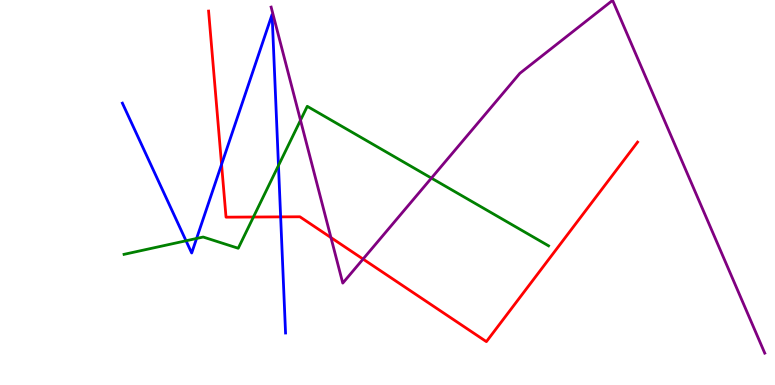[{'lines': ['blue', 'red'], 'intersections': [{'x': 2.86, 'y': 5.73}, {'x': 3.62, 'y': 4.37}]}, {'lines': ['green', 'red'], 'intersections': [{'x': 3.27, 'y': 4.36}]}, {'lines': ['purple', 'red'], 'intersections': [{'x': 4.27, 'y': 3.83}, {'x': 4.68, 'y': 3.27}]}, {'lines': ['blue', 'green'], 'intersections': [{'x': 2.4, 'y': 3.75}, {'x': 2.54, 'y': 3.81}, {'x': 3.59, 'y': 5.7}]}, {'lines': ['blue', 'purple'], 'intersections': []}, {'lines': ['green', 'purple'], 'intersections': [{'x': 3.88, 'y': 6.88}, {'x': 5.57, 'y': 5.37}]}]